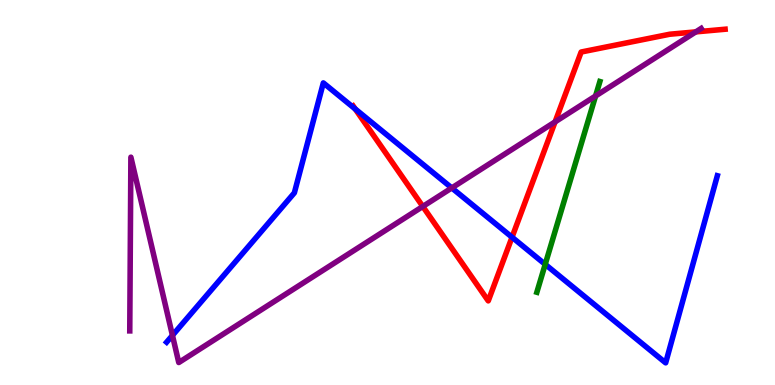[{'lines': ['blue', 'red'], 'intersections': [{'x': 4.58, 'y': 7.17}, {'x': 6.61, 'y': 3.84}]}, {'lines': ['green', 'red'], 'intersections': []}, {'lines': ['purple', 'red'], 'intersections': [{'x': 5.46, 'y': 4.64}, {'x': 7.16, 'y': 6.83}, {'x': 8.98, 'y': 9.17}]}, {'lines': ['blue', 'green'], 'intersections': [{'x': 7.03, 'y': 3.13}]}, {'lines': ['blue', 'purple'], 'intersections': [{'x': 2.23, 'y': 1.29}, {'x': 5.83, 'y': 5.12}]}, {'lines': ['green', 'purple'], 'intersections': [{'x': 7.68, 'y': 7.51}]}]